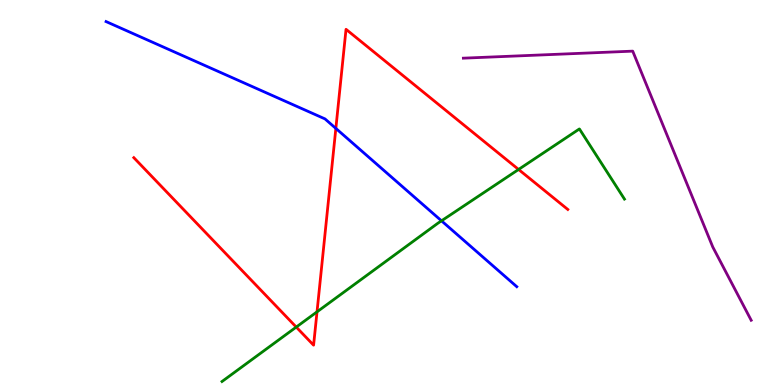[{'lines': ['blue', 'red'], 'intersections': [{'x': 4.33, 'y': 6.66}]}, {'lines': ['green', 'red'], 'intersections': [{'x': 3.82, 'y': 1.5}, {'x': 4.09, 'y': 1.9}, {'x': 6.69, 'y': 5.6}]}, {'lines': ['purple', 'red'], 'intersections': []}, {'lines': ['blue', 'green'], 'intersections': [{'x': 5.7, 'y': 4.26}]}, {'lines': ['blue', 'purple'], 'intersections': []}, {'lines': ['green', 'purple'], 'intersections': []}]